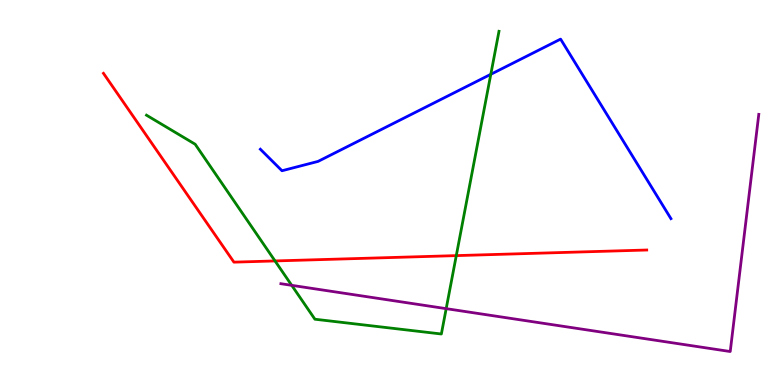[{'lines': ['blue', 'red'], 'intersections': []}, {'lines': ['green', 'red'], 'intersections': [{'x': 3.55, 'y': 3.22}, {'x': 5.89, 'y': 3.36}]}, {'lines': ['purple', 'red'], 'intersections': []}, {'lines': ['blue', 'green'], 'intersections': [{'x': 6.33, 'y': 8.07}]}, {'lines': ['blue', 'purple'], 'intersections': []}, {'lines': ['green', 'purple'], 'intersections': [{'x': 3.76, 'y': 2.59}, {'x': 5.76, 'y': 1.98}]}]